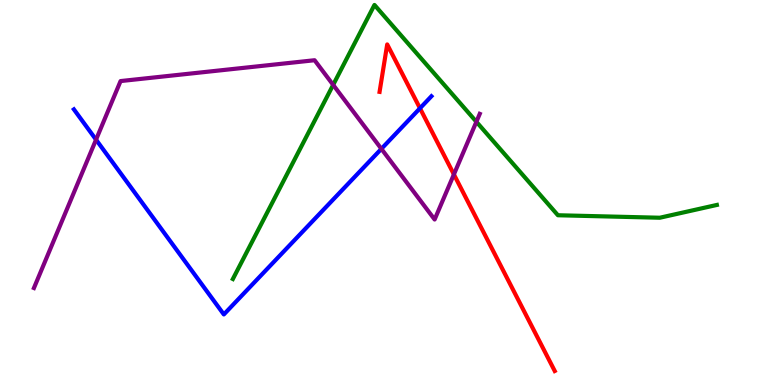[{'lines': ['blue', 'red'], 'intersections': [{'x': 5.42, 'y': 7.19}]}, {'lines': ['green', 'red'], 'intersections': []}, {'lines': ['purple', 'red'], 'intersections': [{'x': 5.86, 'y': 5.47}]}, {'lines': ['blue', 'green'], 'intersections': []}, {'lines': ['blue', 'purple'], 'intersections': [{'x': 1.24, 'y': 6.37}, {'x': 4.92, 'y': 6.13}]}, {'lines': ['green', 'purple'], 'intersections': [{'x': 4.3, 'y': 7.8}, {'x': 6.15, 'y': 6.84}]}]